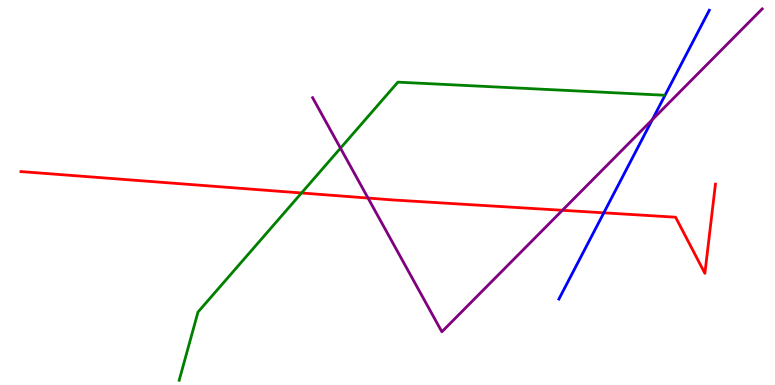[{'lines': ['blue', 'red'], 'intersections': [{'x': 7.79, 'y': 4.47}]}, {'lines': ['green', 'red'], 'intersections': [{'x': 3.89, 'y': 4.99}]}, {'lines': ['purple', 'red'], 'intersections': [{'x': 4.75, 'y': 4.86}, {'x': 7.26, 'y': 4.54}]}, {'lines': ['blue', 'green'], 'intersections': []}, {'lines': ['blue', 'purple'], 'intersections': [{'x': 8.42, 'y': 6.89}]}, {'lines': ['green', 'purple'], 'intersections': [{'x': 4.39, 'y': 6.15}]}]